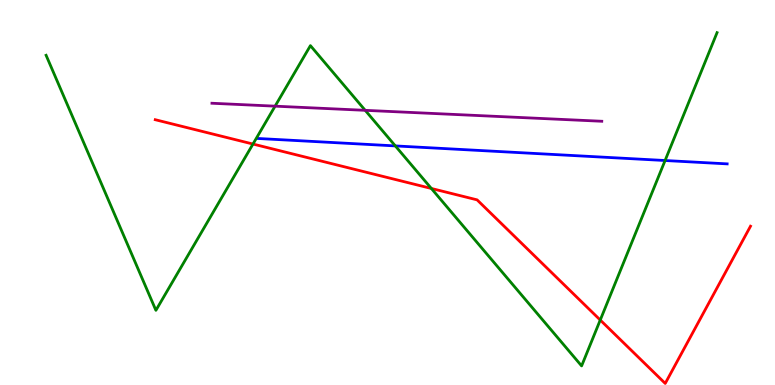[{'lines': ['blue', 'red'], 'intersections': []}, {'lines': ['green', 'red'], 'intersections': [{'x': 3.26, 'y': 6.26}, {'x': 5.57, 'y': 5.1}, {'x': 7.75, 'y': 1.69}]}, {'lines': ['purple', 'red'], 'intersections': []}, {'lines': ['blue', 'green'], 'intersections': [{'x': 5.1, 'y': 6.21}, {'x': 8.58, 'y': 5.83}]}, {'lines': ['blue', 'purple'], 'intersections': []}, {'lines': ['green', 'purple'], 'intersections': [{'x': 3.55, 'y': 7.24}, {'x': 4.71, 'y': 7.13}]}]